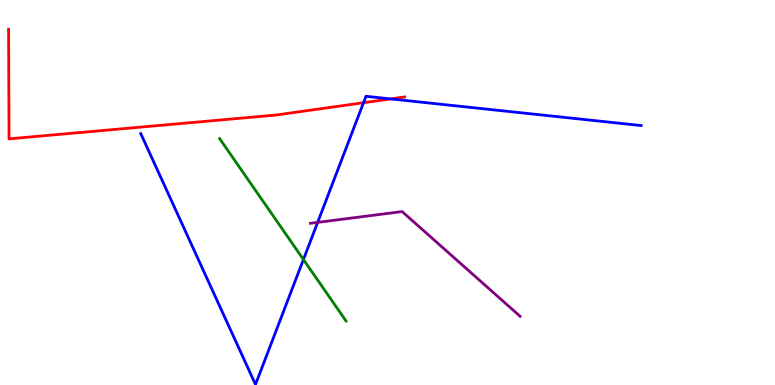[{'lines': ['blue', 'red'], 'intersections': [{'x': 4.69, 'y': 7.33}, {'x': 5.04, 'y': 7.43}]}, {'lines': ['green', 'red'], 'intersections': []}, {'lines': ['purple', 'red'], 'intersections': []}, {'lines': ['blue', 'green'], 'intersections': [{'x': 3.92, 'y': 3.26}]}, {'lines': ['blue', 'purple'], 'intersections': [{'x': 4.1, 'y': 4.22}]}, {'lines': ['green', 'purple'], 'intersections': []}]